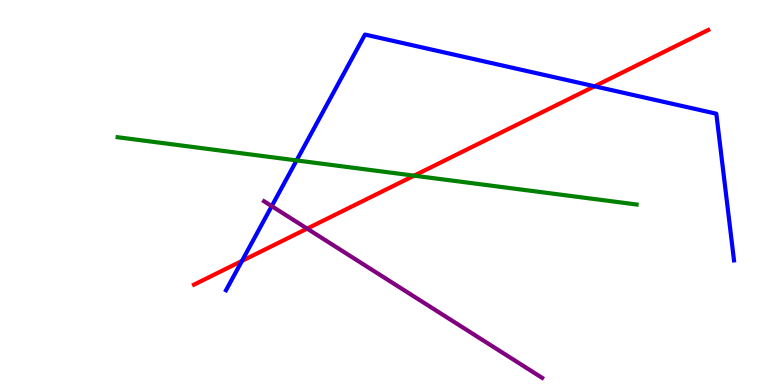[{'lines': ['blue', 'red'], 'intersections': [{'x': 3.12, 'y': 3.22}, {'x': 7.67, 'y': 7.76}]}, {'lines': ['green', 'red'], 'intersections': [{'x': 5.34, 'y': 5.44}]}, {'lines': ['purple', 'red'], 'intersections': [{'x': 3.96, 'y': 4.06}]}, {'lines': ['blue', 'green'], 'intersections': [{'x': 3.83, 'y': 5.83}]}, {'lines': ['blue', 'purple'], 'intersections': [{'x': 3.51, 'y': 4.65}]}, {'lines': ['green', 'purple'], 'intersections': []}]